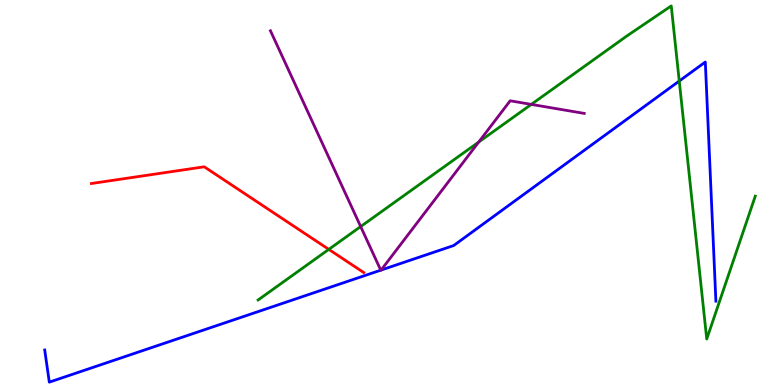[{'lines': ['blue', 'red'], 'intersections': []}, {'lines': ['green', 'red'], 'intersections': [{'x': 4.24, 'y': 3.52}]}, {'lines': ['purple', 'red'], 'intersections': []}, {'lines': ['blue', 'green'], 'intersections': [{'x': 8.76, 'y': 7.9}]}, {'lines': ['blue', 'purple'], 'intersections': [{'x': 4.91, 'y': 2.98}, {'x': 4.92, 'y': 2.99}]}, {'lines': ['green', 'purple'], 'intersections': [{'x': 4.65, 'y': 4.12}, {'x': 6.18, 'y': 6.31}, {'x': 6.86, 'y': 7.29}]}]